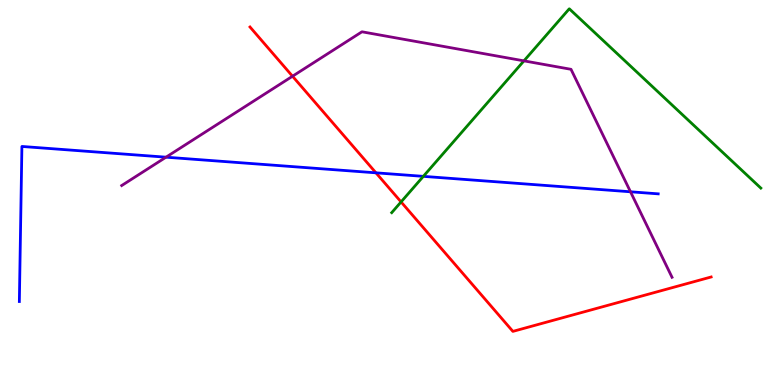[{'lines': ['blue', 'red'], 'intersections': [{'x': 4.85, 'y': 5.51}]}, {'lines': ['green', 'red'], 'intersections': [{'x': 5.18, 'y': 4.76}]}, {'lines': ['purple', 'red'], 'intersections': [{'x': 3.77, 'y': 8.02}]}, {'lines': ['blue', 'green'], 'intersections': [{'x': 5.46, 'y': 5.42}]}, {'lines': ['blue', 'purple'], 'intersections': [{'x': 2.14, 'y': 5.92}, {'x': 8.14, 'y': 5.02}]}, {'lines': ['green', 'purple'], 'intersections': [{'x': 6.76, 'y': 8.42}]}]